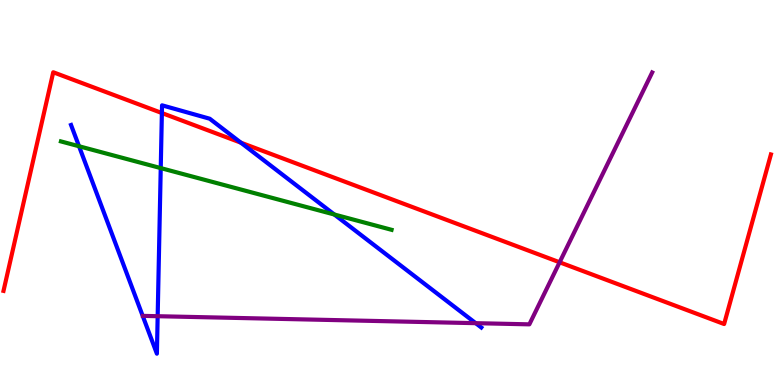[{'lines': ['blue', 'red'], 'intersections': [{'x': 2.09, 'y': 7.06}, {'x': 3.11, 'y': 6.29}]}, {'lines': ['green', 'red'], 'intersections': []}, {'lines': ['purple', 'red'], 'intersections': [{'x': 7.22, 'y': 3.19}]}, {'lines': ['blue', 'green'], 'intersections': [{'x': 1.02, 'y': 6.2}, {'x': 2.07, 'y': 5.63}, {'x': 4.31, 'y': 4.43}]}, {'lines': ['blue', 'purple'], 'intersections': [{'x': 2.03, 'y': 1.79}, {'x': 6.14, 'y': 1.61}]}, {'lines': ['green', 'purple'], 'intersections': []}]